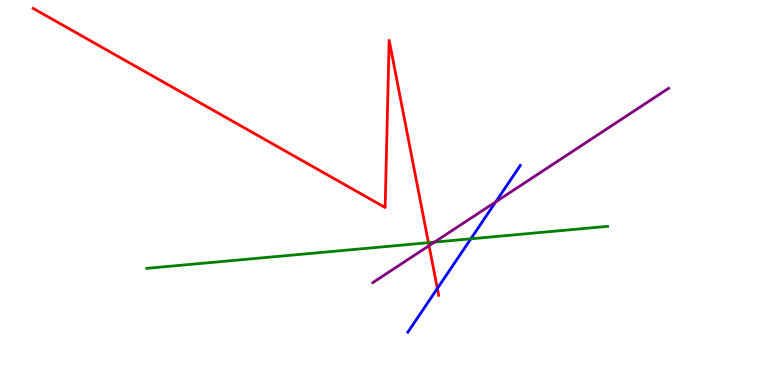[{'lines': ['blue', 'red'], 'intersections': [{'x': 5.64, 'y': 2.51}]}, {'lines': ['green', 'red'], 'intersections': [{'x': 5.53, 'y': 3.7}]}, {'lines': ['purple', 'red'], 'intersections': [{'x': 5.54, 'y': 3.62}]}, {'lines': ['blue', 'green'], 'intersections': [{'x': 6.08, 'y': 3.8}]}, {'lines': ['blue', 'purple'], 'intersections': [{'x': 6.4, 'y': 4.76}]}, {'lines': ['green', 'purple'], 'intersections': [{'x': 5.61, 'y': 3.71}]}]